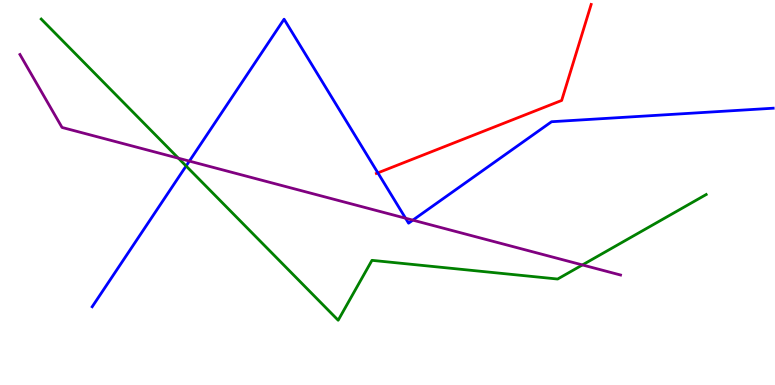[{'lines': ['blue', 'red'], 'intersections': [{'x': 4.88, 'y': 5.51}]}, {'lines': ['green', 'red'], 'intersections': []}, {'lines': ['purple', 'red'], 'intersections': []}, {'lines': ['blue', 'green'], 'intersections': [{'x': 2.4, 'y': 5.69}]}, {'lines': ['blue', 'purple'], 'intersections': [{'x': 2.44, 'y': 5.82}, {'x': 5.23, 'y': 4.33}, {'x': 5.33, 'y': 4.28}]}, {'lines': ['green', 'purple'], 'intersections': [{'x': 2.3, 'y': 5.89}, {'x': 7.51, 'y': 3.12}]}]